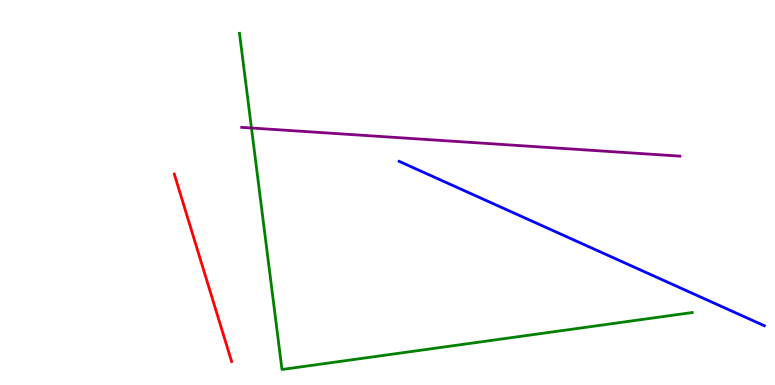[{'lines': ['blue', 'red'], 'intersections': []}, {'lines': ['green', 'red'], 'intersections': []}, {'lines': ['purple', 'red'], 'intersections': []}, {'lines': ['blue', 'green'], 'intersections': []}, {'lines': ['blue', 'purple'], 'intersections': []}, {'lines': ['green', 'purple'], 'intersections': [{'x': 3.24, 'y': 6.68}]}]